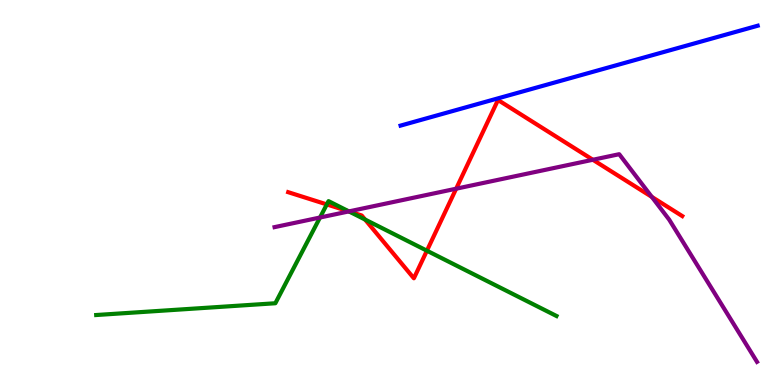[{'lines': ['blue', 'red'], 'intersections': []}, {'lines': ['green', 'red'], 'intersections': [{'x': 4.22, 'y': 4.69}, {'x': 4.5, 'y': 4.51}, {'x': 4.71, 'y': 4.3}, {'x': 5.51, 'y': 3.49}]}, {'lines': ['purple', 'red'], 'intersections': [{'x': 4.5, 'y': 4.51}, {'x': 5.89, 'y': 5.1}, {'x': 7.65, 'y': 5.85}, {'x': 8.41, 'y': 4.89}]}, {'lines': ['blue', 'green'], 'intersections': []}, {'lines': ['blue', 'purple'], 'intersections': []}, {'lines': ['green', 'purple'], 'intersections': [{'x': 4.13, 'y': 4.35}, {'x': 4.5, 'y': 4.51}]}]